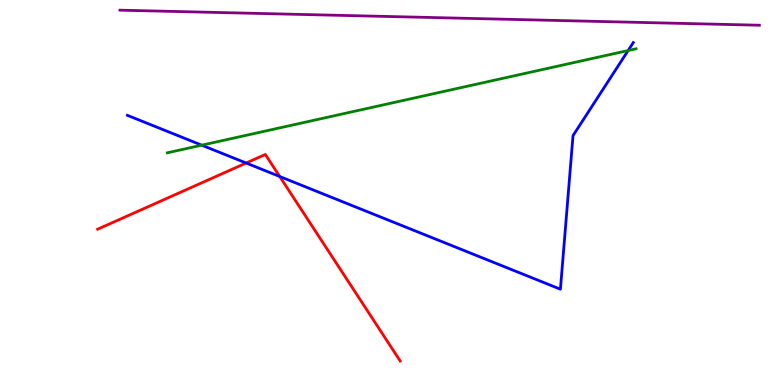[{'lines': ['blue', 'red'], 'intersections': [{'x': 3.18, 'y': 5.77}, {'x': 3.61, 'y': 5.42}]}, {'lines': ['green', 'red'], 'intersections': []}, {'lines': ['purple', 'red'], 'intersections': []}, {'lines': ['blue', 'green'], 'intersections': [{'x': 2.6, 'y': 6.23}, {'x': 8.1, 'y': 8.69}]}, {'lines': ['blue', 'purple'], 'intersections': []}, {'lines': ['green', 'purple'], 'intersections': []}]